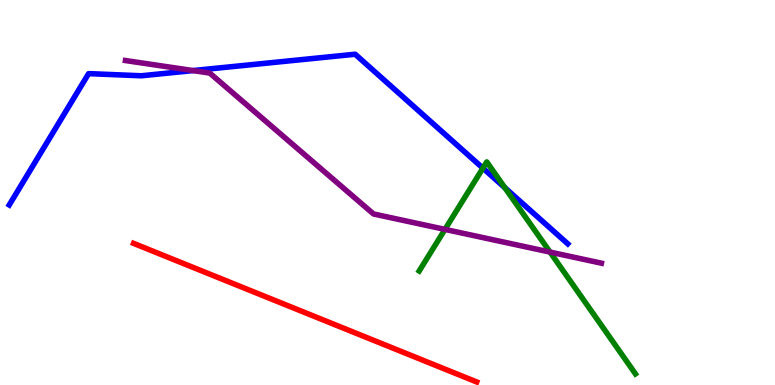[{'lines': ['blue', 'red'], 'intersections': []}, {'lines': ['green', 'red'], 'intersections': []}, {'lines': ['purple', 'red'], 'intersections': []}, {'lines': ['blue', 'green'], 'intersections': [{'x': 6.23, 'y': 5.63}, {'x': 6.51, 'y': 5.12}]}, {'lines': ['blue', 'purple'], 'intersections': [{'x': 2.49, 'y': 8.17}]}, {'lines': ['green', 'purple'], 'intersections': [{'x': 5.74, 'y': 4.04}, {'x': 7.1, 'y': 3.45}]}]